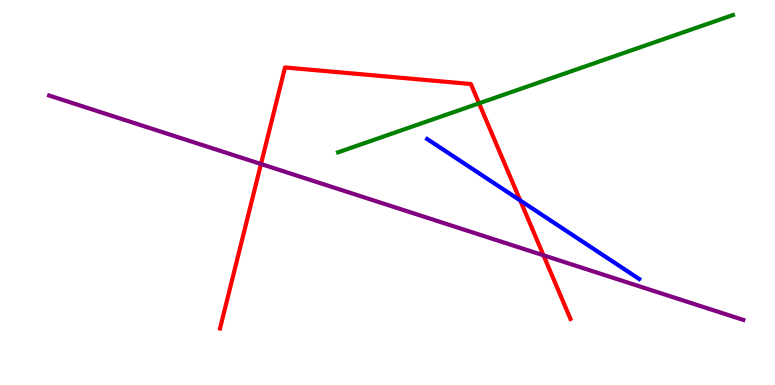[{'lines': ['blue', 'red'], 'intersections': [{'x': 6.71, 'y': 4.79}]}, {'lines': ['green', 'red'], 'intersections': [{'x': 6.18, 'y': 7.32}]}, {'lines': ['purple', 'red'], 'intersections': [{'x': 3.37, 'y': 5.74}, {'x': 7.01, 'y': 3.37}]}, {'lines': ['blue', 'green'], 'intersections': []}, {'lines': ['blue', 'purple'], 'intersections': []}, {'lines': ['green', 'purple'], 'intersections': []}]